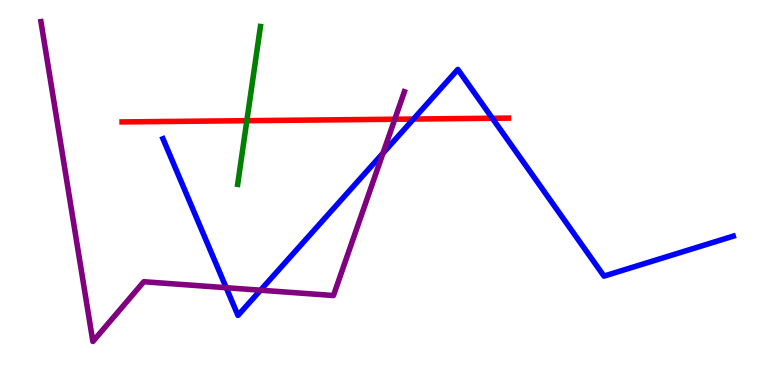[{'lines': ['blue', 'red'], 'intersections': [{'x': 5.34, 'y': 6.91}, {'x': 6.35, 'y': 6.93}]}, {'lines': ['green', 'red'], 'intersections': [{'x': 3.19, 'y': 6.87}]}, {'lines': ['purple', 'red'], 'intersections': [{'x': 5.09, 'y': 6.9}]}, {'lines': ['blue', 'green'], 'intersections': []}, {'lines': ['blue', 'purple'], 'intersections': [{'x': 2.92, 'y': 2.53}, {'x': 3.36, 'y': 2.46}, {'x': 4.94, 'y': 6.02}]}, {'lines': ['green', 'purple'], 'intersections': []}]